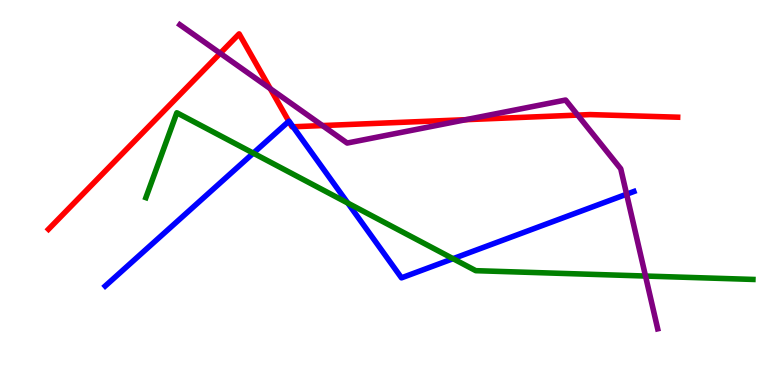[{'lines': ['blue', 'red'], 'intersections': [{'x': 3.73, 'y': 6.85}, {'x': 3.78, 'y': 6.71}]}, {'lines': ['green', 'red'], 'intersections': []}, {'lines': ['purple', 'red'], 'intersections': [{'x': 2.84, 'y': 8.62}, {'x': 3.49, 'y': 7.7}, {'x': 4.16, 'y': 6.74}, {'x': 6.01, 'y': 6.89}, {'x': 7.45, 'y': 7.01}]}, {'lines': ['blue', 'green'], 'intersections': [{'x': 3.27, 'y': 6.02}, {'x': 4.49, 'y': 4.72}, {'x': 5.85, 'y': 3.28}]}, {'lines': ['blue', 'purple'], 'intersections': [{'x': 8.09, 'y': 4.96}]}, {'lines': ['green', 'purple'], 'intersections': [{'x': 8.33, 'y': 2.83}]}]